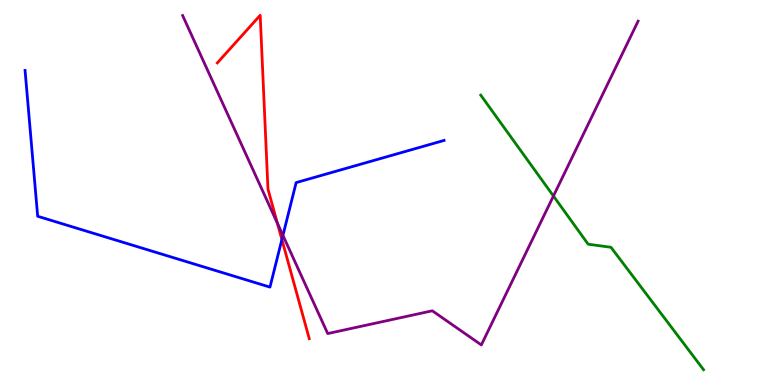[{'lines': ['blue', 'red'], 'intersections': [{'x': 3.64, 'y': 3.78}]}, {'lines': ['green', 'red'], 'intersections': []}, {'lines': ['purple', 'red'], 'intersections': [{'x': 3.58, 'y': 4.2}]}, {'lines': ['blue', 'green'], 'intersections': []}, {'lines': ['blue', 'purple'], 'intersections': [{'x': 3.65, 'y': 3.89}]}, {'lines': ['green', 'purple'], 'intersections': [{'x': 7.14, 'y': 4.91}]}]